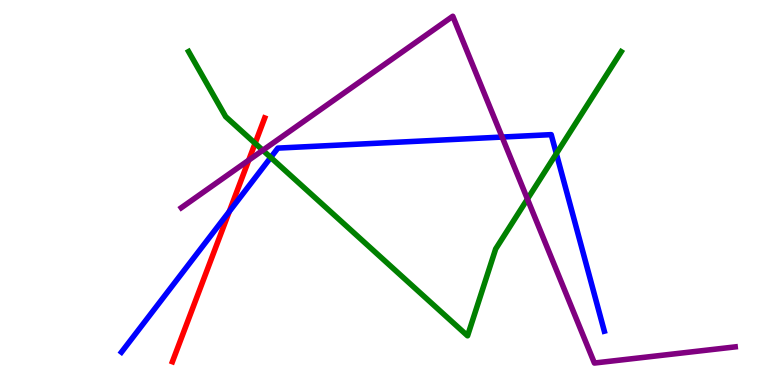[{'lines': ['blue', 'red'], 'intersections': [{'x': 2.96, 'y': 4.51}]}, {'lines': ['green', 'red'], 'intersections': [{'x': 3.29, 'y': 6.28}]}, {'lines': ['purple', 'red'], 'intersections': [{'x': 3.21, 'y': 5.84}]}, {'lines': ['blue', 'green'], 'intersections': [{'x': 3.49, 'y': 5.91}, {'x': 7.18, 'y': 6.01}]}, {'lines': ['blue', 'purple'], 'intersections': [{'x': 6.48, 'y': 6.44}]}, {'lines': ['green', 'purple'], 'intersections': [{'x': 3.39, 'y': 6.1}, {'x': 6.81, 'y': 4.83}]}]